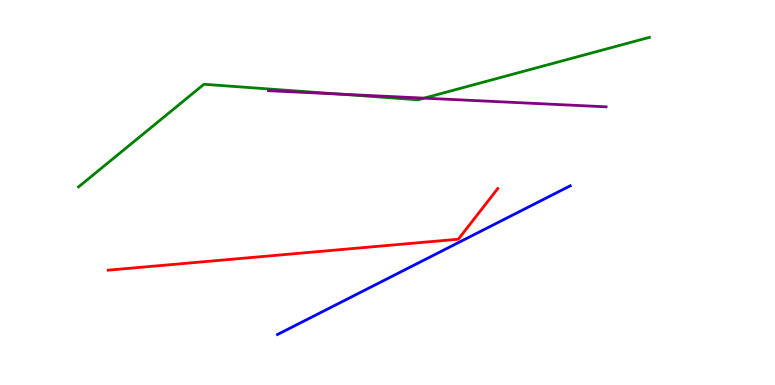[{'lines': ['blue', 'red'], 'intersections': []}, {'lines': ['green', 'red'], 'intersections': []}, {'lines': ['purple', 'red'], 'intersections': []}, {'lines': ['blue', 'green'], 'intersections': []}, {'lines': ['blue', 'purple'], 'intersections': []}, {'lines': ['green', 'purple'], 'intersections': [{'x': 4.38, 'y': 7.56}, {'x': 5.47, 'y': 7.45}]}]